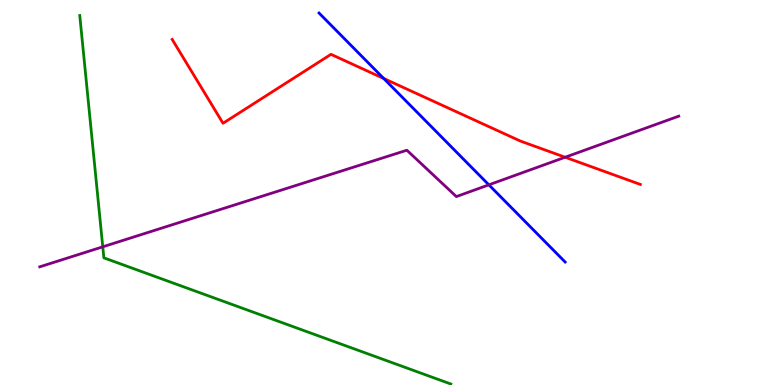[{'lines': ['blue', 'red'], 'intersections': [{'x': 4.95, 'y': 7.96}]}, {'lines': ['green', 'red'], 'intersections': []}, {'lines': ['purple', 'red'], 'intersections': [{'x': 7.29, 'y': 5.92}]}, {'lines': ['blue', 'green'], 'intersections': []}, {'lines': ['blue', 'purple'], 'intersections': [{'x': 6.31, 'y': 5.2}]}, {'lines': ['green', 'purple'], 'intersections': [{'x': 1.33, 'y': 3.59}]}]